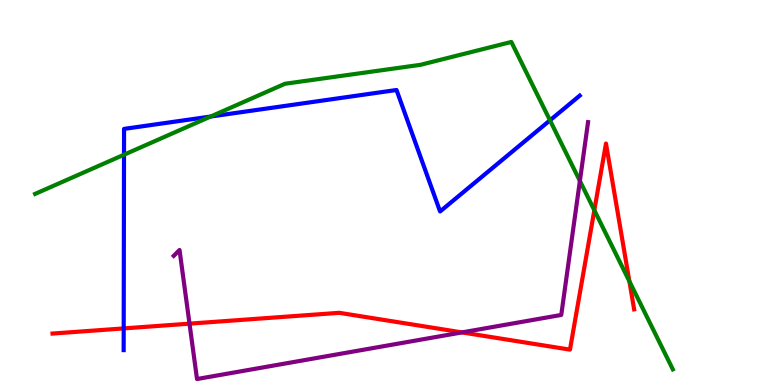[{'lines': ['blue', 'red'], 'intersections': [{'x': 1.6, 'y': 1.47}]}, {'lines': ['green', 'red'], 'intersections': [{'x': 7.67, 'y': 4.54}, {'x': 8.12, 'y': 2.69}]}, {'lines': ['purple', 'red'], 'intersections': [{'x': 2.45, 'y': 1.59}, {'x': 5.96, 'y': 1.37}]}, {'lines': ['blue', 'green'], 'intersections': [{'x': 1.6, 'y': 5.98}, {'x': 2.72, 'y': 6.97}, {'x': 7.1, 'y': 6.87}]}, {'lines': ['blue', 'purple'], 'intersections': []}, {'lines': ['green', 'purple'], 'intersections': [{'x': 7.48, 'y': 5.3}]}]